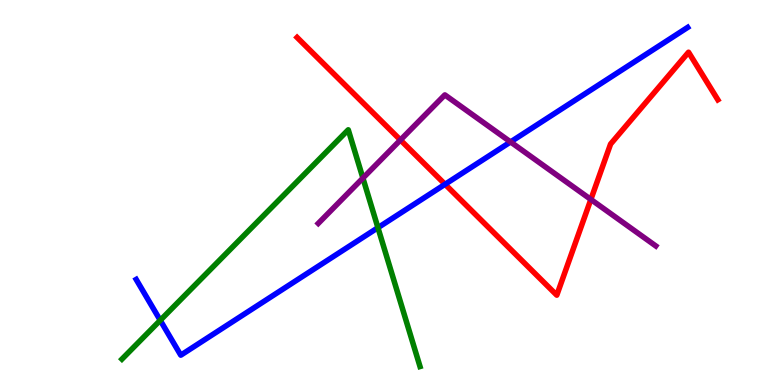[{'lines': ['blue', 'red'], 'intersections': [{'x': 5.74, 'y': 5.21}]}, {'lines': ['green', 'red'], 'intersections': []}, {'lines': ['purple', 'red'], 'intersections': [{'x': 5.17, 'y': 6.36}, {'x': 7.62, 'y': 4.82}]}, {'lines': ['blue', 'green'], 'intersections': [{'x': 2.07, 'y': 1.68}, {'x': 4.88, 'y': 4.09}]}, {'lines': ['blue', 'purple'], 'intersections': [{'x': 6.59, 'y': 6.31}]}, {'lines': ['green', 'purple'], 'intersections': [{'x': 4.68, 'y': 5.37}]}]